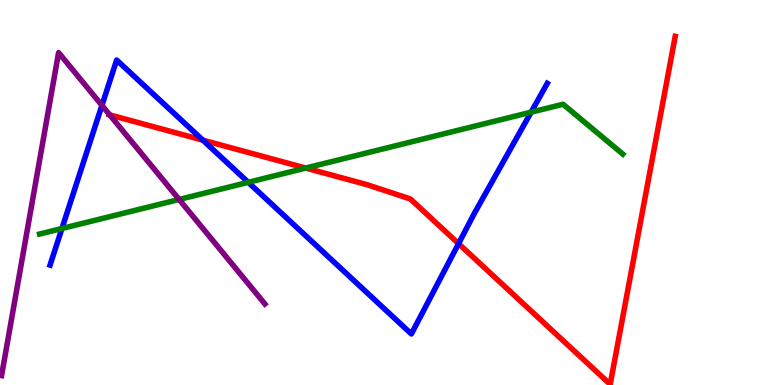[{'lines': ['blue', 'red'], 'intersections': [{'x': 2.62, 'y': 6.36}, {'x': 5.92, 'y': 3.67}]}, {'lines': ['green', 'red'], 'intersections': [{'x': 3.94, 'y': 5.63}]}, {'lines': ['purple', 'red'], 'intersections': [{'x': 1.42, 'y': 7.02}]}, {'lines': ['blue', 'green'], 'intersections': [{'x': 0.799, 'y': 4.06}, {'x': 3.2, 'y': 5.26}, {'x': 6.85, 'y': 7.09}]}, {'lines': ['blue', 'purple'], 'intersections': [{'x': 1.32, 'y': 7.26}]}, {'lines': ['green', 'purple'], 'intersections': [{'x': 2.31, 'y': 4.82}]}]